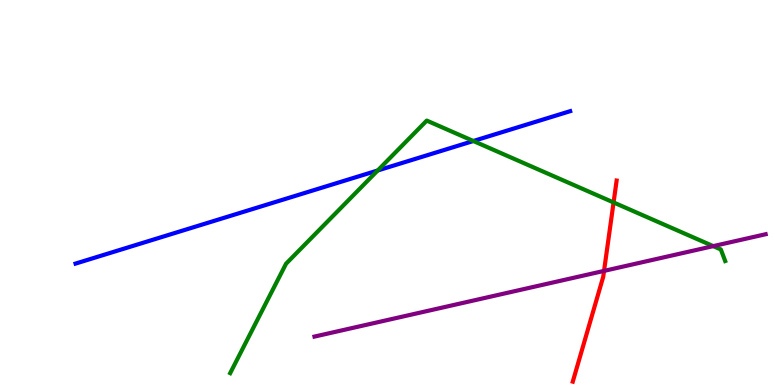[{'lines': ['blue', 'red'], 'intersections': []}, {'lines': ['green', 'red'], 'intersections': [{'x': 7.92, 'y': 4.74}]}, {'lines': ['purple', 'red'], 'intersections': [{'x': 7.79, 'y': 2.96}]}, {'lines': ['blue', 'green'], 'intersections': [{'x': 4.87, 'y': 5.57}, {'x': 6.11, 'y': 6.34}]}, {'lines': ['blue', 'purple'], 'intersections': []}, {'lines': ['green', 'purple'], 'intersections': [{'x': 9.2, 'y': 3.61}]}]